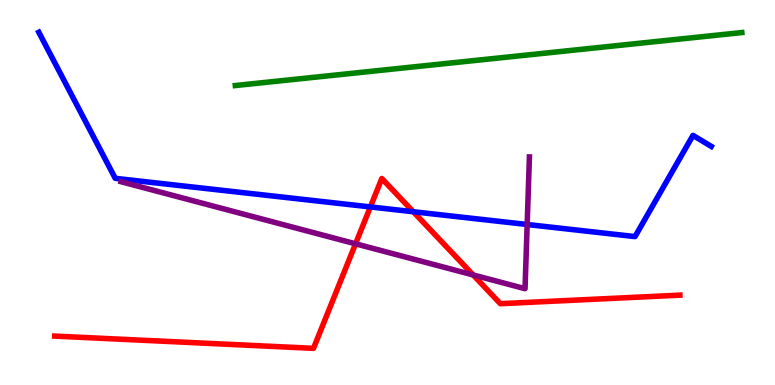[{'lines': ['blue', 'red'], 'intersections': [{'x': 4.78, 'y': 4.63}, {'x': 5.33, 'y': 4.5}]}, {'lines': ['green', 'red'], 'intersections': []}, {'lines': ['purple', 'red'], 'intersections': [{'x': 4.59, 'y': 3.67}, {'x': 6.11, 'y': 2.86}]}, {'lines': ['blue', 'green'], 'intersections': []}, {'lines': ['blue', 'purple'], 'intersections': [{'x': 6.8, 'y': 4.17}]}, {'lines': ['green', 'purple'], 'intersections': []}]